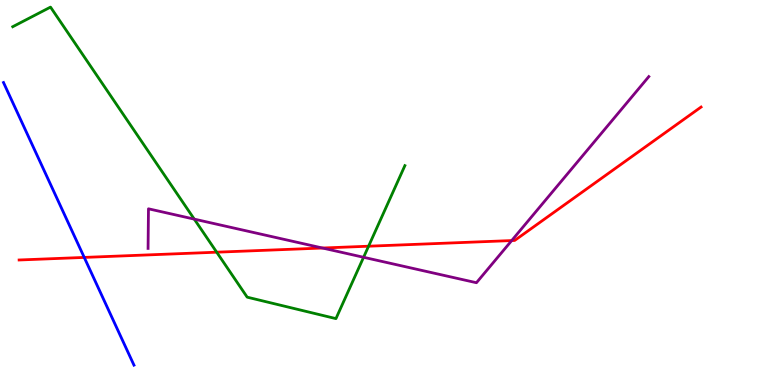[{'lines': ['blue', 'red'], 'intersections': [{'x': 1.09, 'y': 3.31}]}, {'lines': ['green', 'red'], 'intersections': [{'x': 2.8, 'y': 3.45}, {'x': 4.76, 'y': 3.6}]}, {'lines': ['purple', 'red'], 'intersections': [{'x': 4.16, 'y': 3.56}, {'x': 6.6, 'y': 3.75}]}, {'lines': ['blue', 'green'], 'intersections': []}, {'lines': ['blue', 'purple'], 'intersections': []}, {'lines': ['green', 'purple'], 'intersections': [{'x': 2.51, 'y': 4.31}, {'x': 4.69, 'y': 3.32}]}]